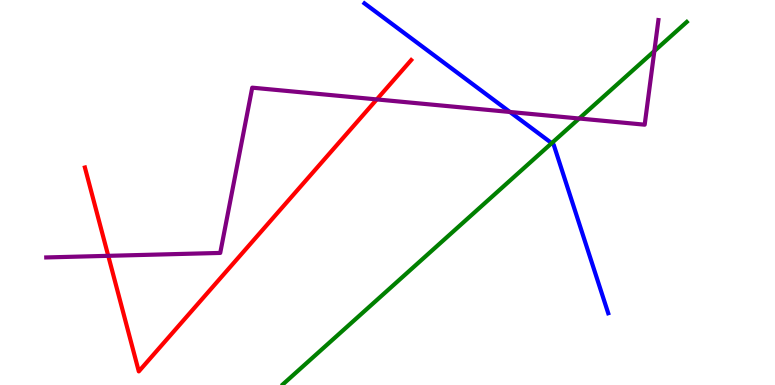[{'lines': ['blue', 'red'], 'intersections': []}, {'lines': ['green', 'red'], 'intersections': []}, {'lines': ['purple', 'red'], 'intersections': [{'x': 1.4, 'y': 3.36}, {'x': 4.86, 'y': 7.42}]}, {'lines': ['blue', 'green'], 'intersections': [{'x': 7.12, 'y': 6.28}]}, {'lines': ['blue', 'purple'], 'intersections': [{'x': 6.58, 'y': 7.09}]}, {'lines': ['green', 'purple'], 'intersections': [{'x': 7.47, 'y': 6.92}, {'x': 8.44, 'y': 8.67}]}]